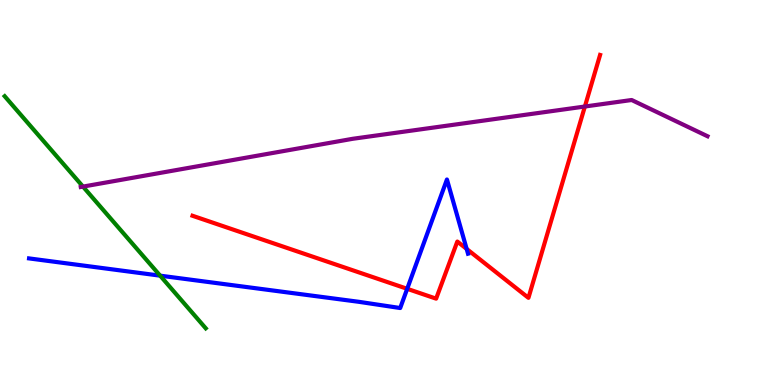[{'lines': ['blue', 'red'], 'intersections': [{'x': 5.25, 'y': 2.5}, {'x': 6.02, 'y': 3.53}]}, {'lines': ['green', 'red'], 'intersections': []}, {'lines': ['purple', 'red'], 'intersections': [{'x': 7.55, 'y': 7.23}]}, {'lines': ['blue', 'green'], 'intersections': [{'x': 2.07, 'y': 2.84}]}, {'lines': ['blue', 'purple'], 'intersections': []}, {'lines': ['green', 'purple'], 'intersections': [{'x': 1.07, 'y': 5.15}]}]